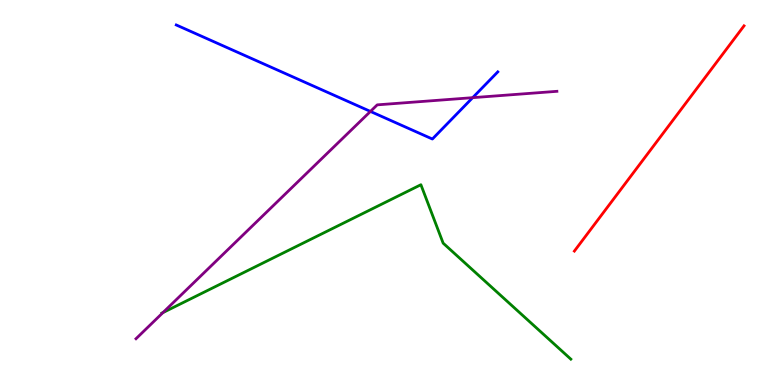[{'lines': ['blue', 'red'], 'intersections': []}, {'lines': ['green', 'red'], 'intersections': []}, {'lines': ['purple', 'red'], 'intersections': []}, {'lines': ['blue', 'green'], 'intersections': []}, {'lines': ['blue', 'purple'], 'intersections': [{'x': 4.78, 'y': 7.11}, {'x': 6.1, 'y': 7.46}]}, {'lines': ['green', 'purple'], 'intersections': [{'x': 2.1, 'y': 1.88}]}]